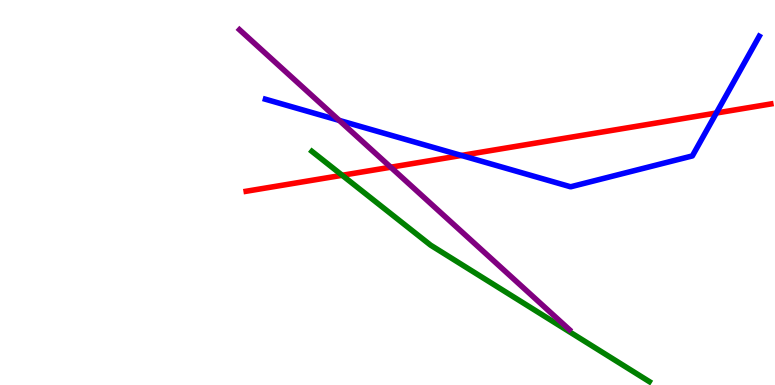[{'lines': ['blue', 'red'], 'intersections': [{'x': 5.95, 'y': 5.96}, {'x': 9.24, 'y': 7.06}]}, {'lines': ['green', 'red'], 'intersections': [{'x': 4.42, 'y': 5.45}]}, {'lines': ['purple', 'red'], 'intersections': [{'x': 5.04, 'y': 5.66}]}, {'lines': ['blue', 'green'], 'intersections': []}, {'lines': ['blue', 'purple'], 'intersections': [{'x': 4.38, 'y': 6.87}]}, {'lines': ['green', 'purple'], 'intersections': []}]